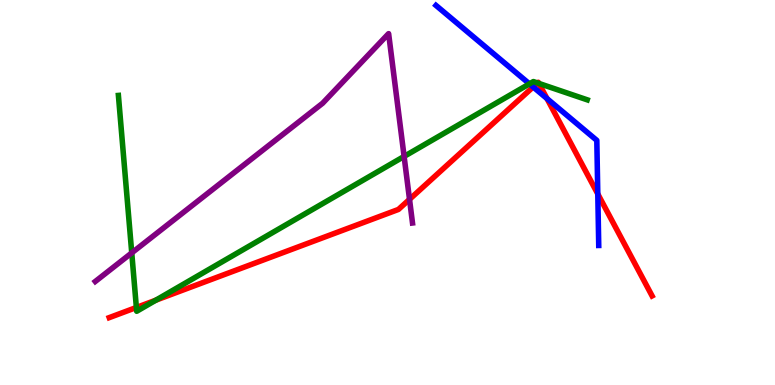[{'lines': ['blue', 'red'], 'intersections': [{'x': 6.88, 'y': 7.74}, {'x': 7.06, 'y': 7.44}, {'x': 7.71, 'y': 4.96}]}, {'lines': ['green', 'red'], 'intersections': [{'x': 1.76, 'y': 2.01}, {'x': 2.01, 'y': 2.2}, {'x': 6.94, 'y': 7.85}, {'x': 6.95, 'y': 7.83}]}, {'lines': ['purple', 'red'], 'intersections': [{'x': 5.28, 'y': 4.82}]}, {'lines': ['blue', 'green'], 'intersections': [{'x': 6.83, 'y': 7.82}]}, {'lines': ['blue', 'purple'], 'intersections': []}, {'lines': ['green', 'purple'], 'intersections': [{'x': 1.7, 'y': 3.43}, {'x': 5.21, 'y': 5.94}]}]